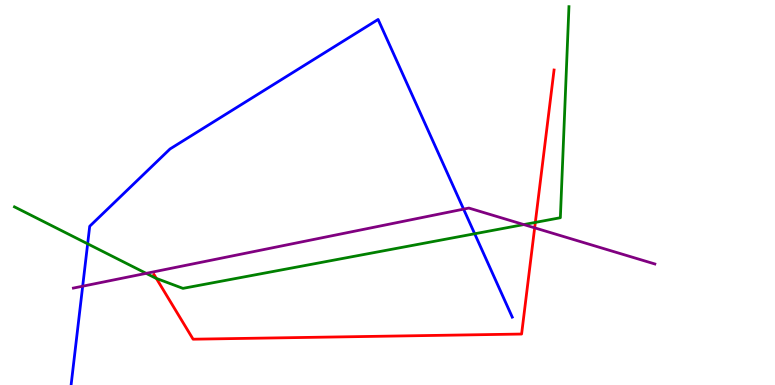[{'lines': ['blue', 'red'], 'intersections': []}, {'lines': ['green', 'red'], 'intersections': [{'x': 2.02, 'y': 2.77}, {'x': 6.91, 'y': 4.22}]}, {'lines': ['purple', 'red'], 'intersections': [{'x': 6.9, 'y': 4.08}]}, {'lines': ['blue', 'green'], 'intersections': [{'x': 1.13, 'y': 3.67}, {'x': 6.12, 'y': 3.93}]}, {'lines': ['blue', 'purple'], 'intersections': [{'x': 1.07, 'y': 2.57}, {'x': 5.98, 'y': 4.57}]}, {'lines': ['green', 'purple'], 'intersections': [{'x': 1.89, 'y': 2.9}, {'x': 6.76, 'y': 4.17}]}]